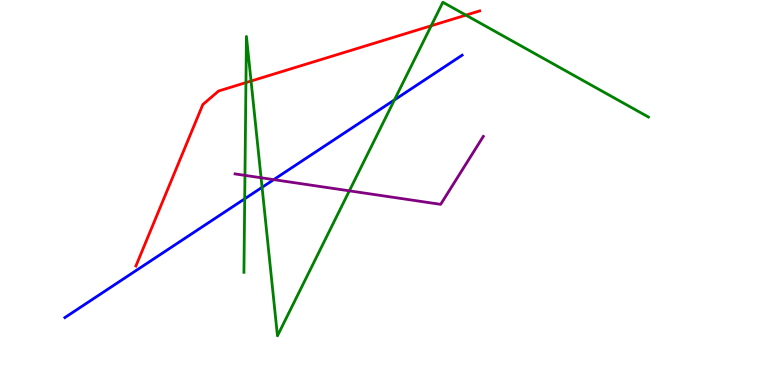[{'lines': ['blue', 'red'], 'intersections': []}, {'lines': ['green', 'red'], 'intersections': [{'x': 3.17, 'y': 7.85}, {'x': 3.24, 'y': 7.9}, {'x': 5.56, 'y': 9.33}, {'x': 6.01, 'y': 9.61}]}, {'lines': ['purple', 'red'], 'intersections': []}, {'lines': ['blue', 'green'], 'intersections': [{'x': 3.16, 'y': 4.84}, {'x': 3.38, 'y': 5.13}, {'x': 5.09, 'y': 7.4}]}, {'lines': ['blue', 'purple'], 'intersections': [{'x': 3.53, 'y': 5.33}]}, {'lines': ['green', 'purple'], 'intersections': [{'x': 3.16, 'y': 5.44}, {'x': 3.37, 'y': 5.38}, {'x': 4.51, 'y': 5.04}]}]